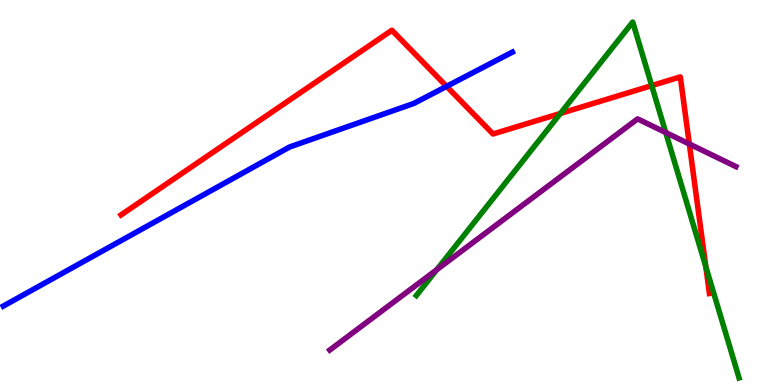[{'lines': ['blue', 'red'], 'intersections': [{'x': 5.76, 'y': 7.76}]}, {'lines': ['green', 'red'], 'intersections': [{'x': 7.23, 'y': 7.05}, {'x': 8.41, 'y': 7.78}, {'x': 9.11, 'y': 3.07}]}, {'lines': ['purple', 'red'], 'intersections': [{'x': 8.89, 'y': 6.26}]}, {'lines': ['blue', 'green'], 'intersections': []}, {'lines': ['blue', 'purple'], 'intersections': []}, {'lines': ['green', 'purple'], 'intersections': [{'x': 5.64, 'y': 3.0}, {'x': 8.59, 'y': 6.56}]}]